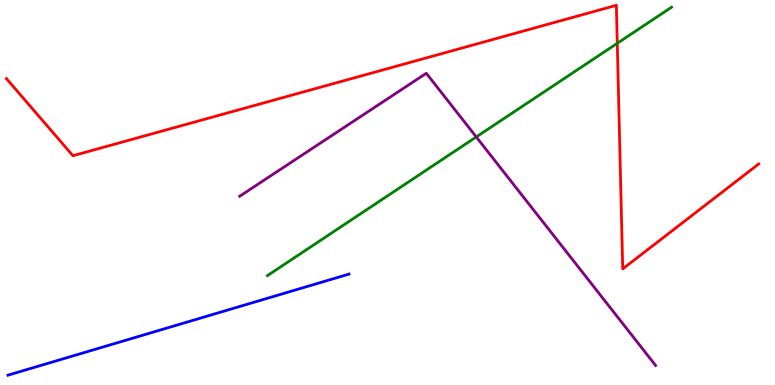[{'lines': ['blue', 'red'], 'intersections': []}, {'lines': ['green', 'red'], 'intersections': [{'x': 7.96, 'y': 8.88}]}, {'lines': ['purple', 'red'], 'intersections': []}, {'lines': ['blue', 'green'], 'intersections': []}, {'lines': ['blue', 'purple'], 'intersections': []}, {'lines': ['green', 'purple'], 'intersections': [{'x': 6.15, 'y': 6.44}]}]